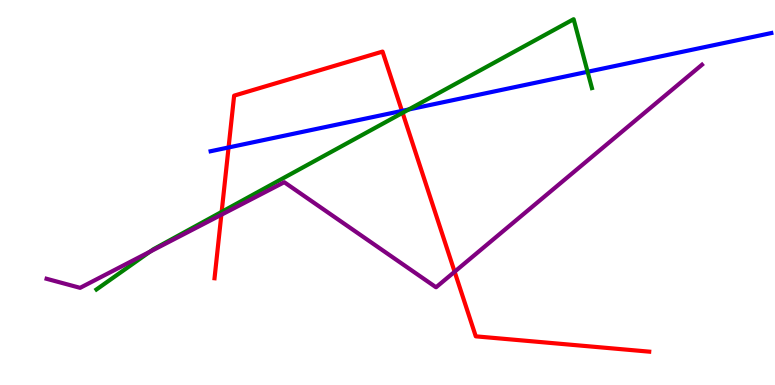[{'lines': ['blue', 'red'], 'intersections': [{'x': 2.95, 'y': 6.17}, {'x': 5.19, 'y': 7.12}]}, {'lines': ['green', 'red'], 'intersections': [{'x': 2.86, 'y': 4.5}, {'x': 5.19, 'y': 7.07}]}, {'lines': ['purple', 'red'], 'intersections': [{'x': 2.86, 'y': 4.42}, {'x': 5.87, 'y': 2.94}]}, {'lines': ['blue', 'green'], 'intersections': [{'x': 5.27, 'y': 7.16}, {'x': 7.58, 'y': 8.14}]}, {'lines': ['blue', 'purple'], 'intersections': []}, {'lines': ['green', 'purple'], 'intersections': [{'x': 1.94, 'y': 3.46}]}]